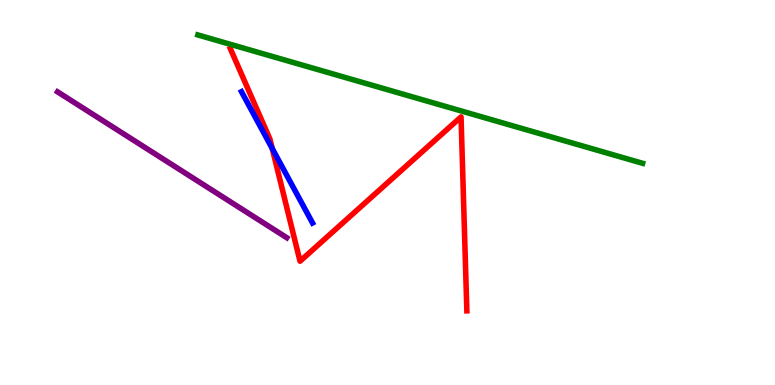[{'lines': ['blue', 'red'], 'intersections': [{'x': 3.51, 'y': 6.14}]}, {'lines': ['green', 'red'], 'intersections': []}, {'lines': ['purple', 'red'], 'intersections': []}, {'lines': ['blue', 'green'], 'intersections': []}, {'lines': ['blue', 'purple'], 'intersections': []}, {'lines': ['green', 'purple'], 'intersections': []}]